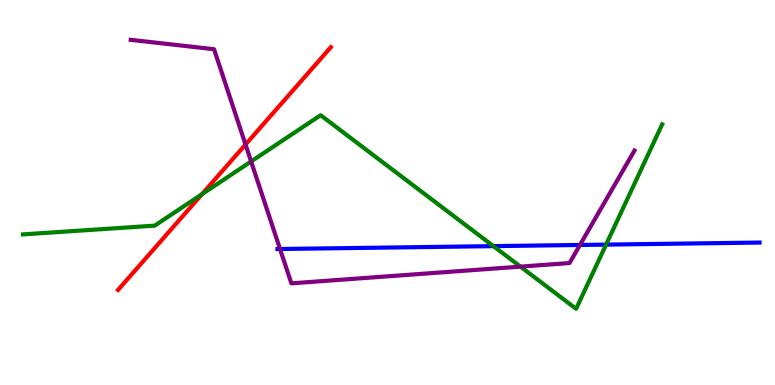[{'lines': ['blue', 'red'], 'intersections': []}, {'lines': ['green', 'red'], 'intersections': [{'x': 2.61, 'y': 4.96}]}, {'lines': ['purple', 'red'], 'intersections': [{'x': 3.17, 'y': 6.25}]}, {'lines': ['blue', 'green'], 'intersections': [{'x': 6.37, 'y': 3.61}, {'x': 7.82, 'y': 3.65}]}, {'lines': ['blue', 'purple'], 'intersections': [{'x': 3.61, 'y': 3.53}, {'x': 7.48, 'y': 3.64}]}, {'lines': ['green', 'purple'], 'intersections': [{'x': 3.24, 'y': 5.81}, {'x': 6.72, 'y': 3.07}]}]